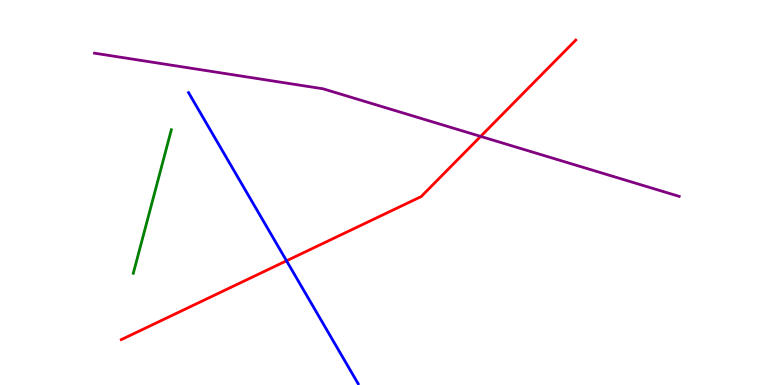[{'lines': ['blue', 'red'], 'intersections': [{'x': 3.7, 'y': 3.23}]}, {'lines': ['green', 'red'], 'intersections': []}, {'lines': ['purple', 'red'], 'intersections': [{'x': 6.2, 'y': 6.46}]}, {'lines': ['blue', 'green'], 'intersections': []}, {'lines': ['blue', 'purple'], 'intersections': []}, {'lines': ['green', 'purple'], 'intersections': []}]